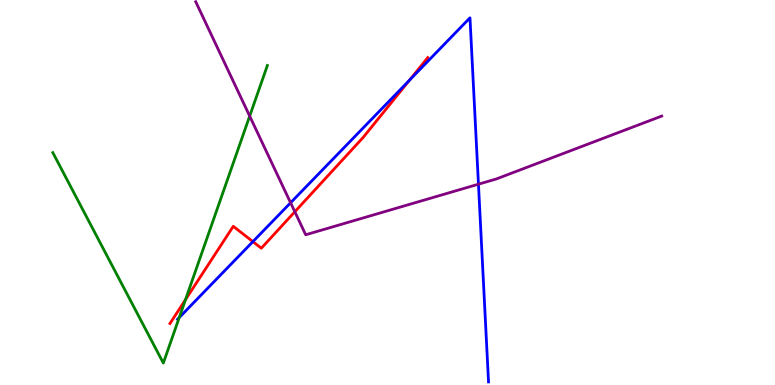[{'lines': ['blue', 'red'], 'intersections': [{'x': 3.26, 'y': 3.72}, {'x': 5.28, 'y': 7.92}]}, {'lines': ['green', 'red'], 'intersections': [{'x': 2.39, 'y': 2.22}]}, {'lines': ['purple', 'red'], 'intersections': [{'x': 3.8, 'y': 4.5}]}, {'lines': ['blue', 'green'], 'intersections': [{'x': 2.31, 'y': 1.75}]}, {'lines': ['blue', 'purple'], 'intersections': [{'x': 3.75, 'y': 4.73}, {'x': 6.17, 'y': 5.22}]}, {'lines': ['green', 'purple'], 'intersections': [{'x': 3.22, 'y': 6.98}]}]